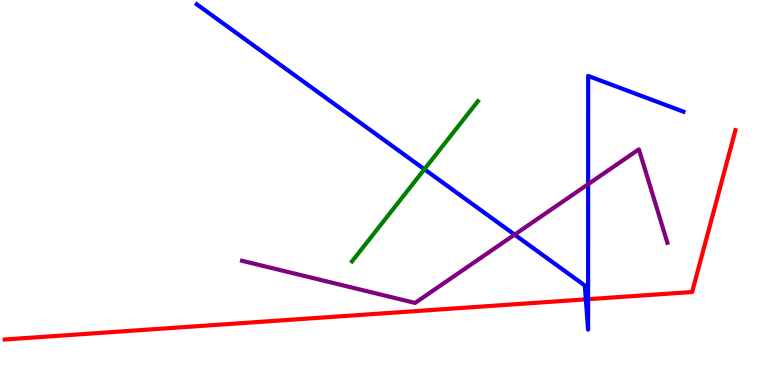[{'lines': ['blue', 'red'], 'intersections': [{'x': 7.56, 'y': 2.22}, {'x': 7.59, 'y': 2.23}]}, {'lines': ['green', 'red'], 'intersections': []}, {'lines': ['purple', 'red'], 'intersections': []}, {'lines': ['blue', 'green'], 'intersections': [{'x': 5.48, 'y': 5.6}]}, {'lines': ['blue', 'purple'], 'intersections': [{'x': 6.64, 'y': 3.91}, {'x': 7.59, 'y': 5.22}]}, {'lines': ['green', 'purple'], 'intersections': []}]